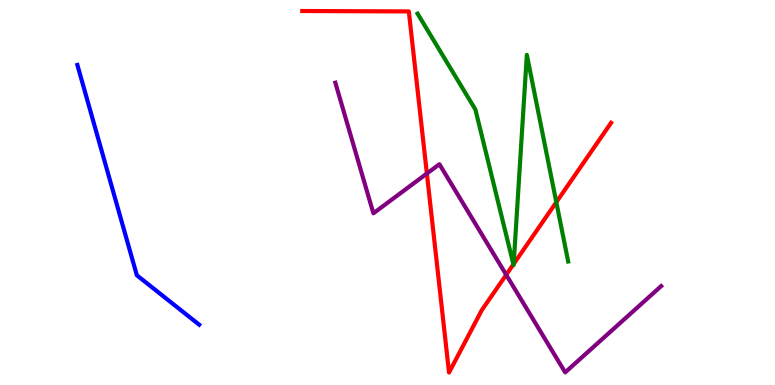[{'lines': ['blue', 'red'], 'intersections': []}, {'lines': ['green', 'red'], 'intersections': [{'x': 6.62, 'y': 3.13}, {'x': 6.63, 'y': 3.14}, {'x': 7.18, 'y': 4.75}]}, {'lines': ['purple', 'red'], 'intersections': [{'x': 5.51, 'y': 5.49}, {'x': 6.53, 'y': 2.86}]}, {'lines': ['blue', 'green'], 'intersections': []}, {'lines': ['blue', 'purple'], 'intersections': []}, {'lines': ['green', 'purple'], 'intersections': []}]